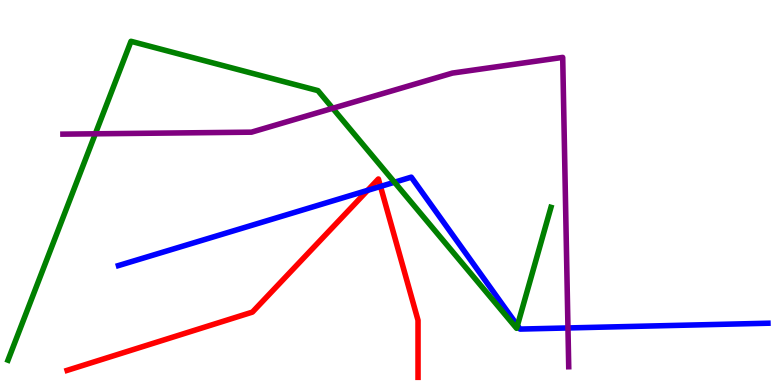[{'lines': ['blue', 'red'], 'intersections': [{'x': 4.74, 'y': 5.06}, {'x': 4.91, 'y': 5.16}]}, {'lines': ['green', 'red'], 'intersections': []}, {'lines': ['purple', 'red'], 'intersections': []}, {'lines': ['blue', 'green'], 'intersections': [{'x': 5.09, 'y': 5.27}, {'x': 6.68, 'y': 1.55}]}, {'lines': ['blue', 'purple'], 'intersections': [{'x': 7.33, 'y': 1.48}]}, {'lines': ['green', 'purple'], 'intersections': [{'x': 1.23, 'y': 6.52}, {'x': 4.29, 'y': 7.19}]}]